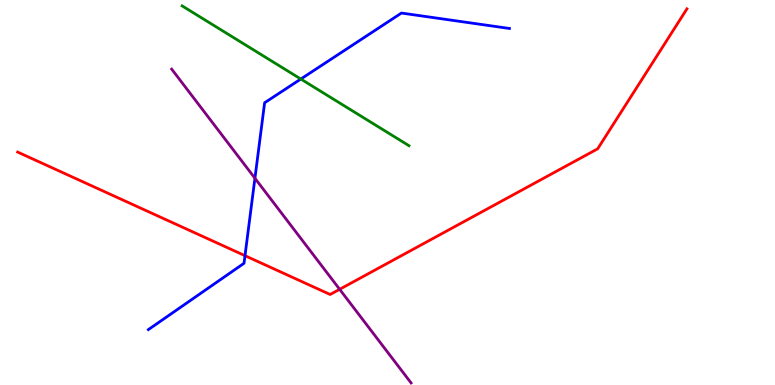[{'lines': ['blue', 'red'], 'intersections': [{'x': 3.16, 'y': 3.36}]}, {'lines': ['green', 'red'], 'intersections': []}, {'lines': ['purple', 'red'], 'intersections': [{'x': 4.38, 'y': 2.49}]}, {'lines': ['blue', 'green'], 'intersections': [{'x': 3.88, 'y': 7.95}]}, {'lines': ['blue', 'purple'], 'intersections': [{'x': 3.29, 'y': 5.37}]}, {'lines': ['green', 'purple'], 'intersections': []}]